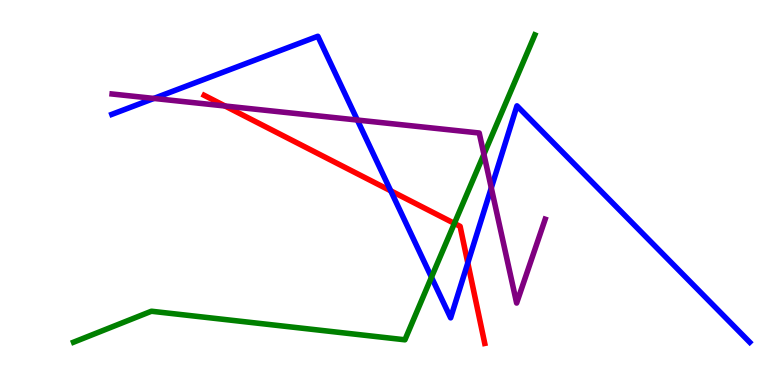[{'lines': ['blue', 'red'], 'intersections': [{'x': 5.04, 'y': 5.04}, {'x': 6.04, 'y': 3.17}]}, {'lines': ['green', 'red'], 'intersections': [{'x': 5.86, 'y': 4.2}]}, {'lines': ['purple', 'red'], 'intersections': [{'x': 2.9, 'y': 7.25}]}, {'lines': ['blue', 'green'], 'intersections': [{'x': 5.57, 'y': 2.8}]}, {'lines': ['blue', 'purple'], 'intersections': [{'x': 1.99, 'y': 7.44}, {'x': 4.61, 'y': 6.88}, {'x': 6.34, 'y': 5.12}]}, {'lines': ['green', 'purple'], 'intersections': [{'x': 6.24, 'y': 5.99}]}]